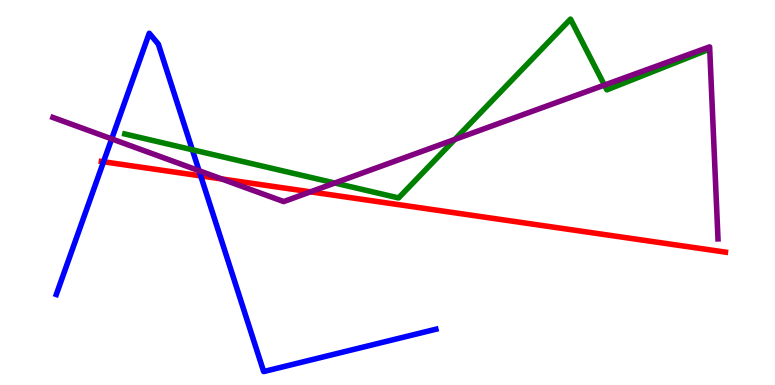[{'lines': ['blue', 'red'], 'intersections': [{'x': 1.34, 'y': 5.8}, {'x': 2.59, 'y': 5.43}]}, {'lines': ['green', 'red'], 'intersections': []}, {'lines': ['purple', 'red'], 'intersections': [{'x': 2.86, 'y': 5.35}, {'x': 4.01, 'y': 5.02}]}, {'lines': ['blue', 'green'], 'intersections': [{'x': 2.48, 'y': 6.11}]}, {'lines': ['blue', 'purple'], 'intersections': [{'x': 1.44, 'y': 6.39}, {'x': 2.57, 'y': 5.57}]}, {'lines': ['green', 'purple'], 'intersections': [{'x': 4.32, 'y': 5.25}, {'x': 5.87, 'y': 6.38}, {'x': 7.8, 'y': 7.79}]}]